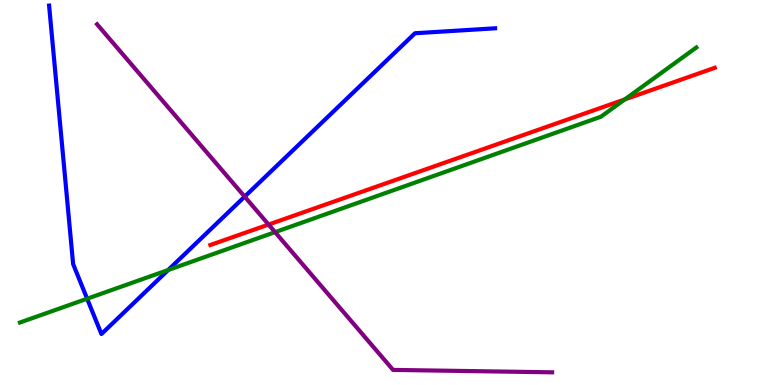[{'lines': ['blue', 'red'], 'intersections': []}, {'lines': ['green', 'red'], 'intersections': [{'x': 8.06, 'y': 7.42}]}, {'lines': ['purple', 'red'], 'intersections': [{'x': 3.47, 'y': 4.17}]}, {'lines': ['blue', 'green'], 'intersections': [{'x': 1.12, 'y': 2.24}, {'x': 2.17, 'y': 2.99}]}, {'lines': ['blue', 'purple'], 'intersections': [{'x': 3.16, 'y': 4.89}]}, {'lines': ['green', 'purple'], 'intersections': [{'x': 3.55, 'y': 3.97}]}]